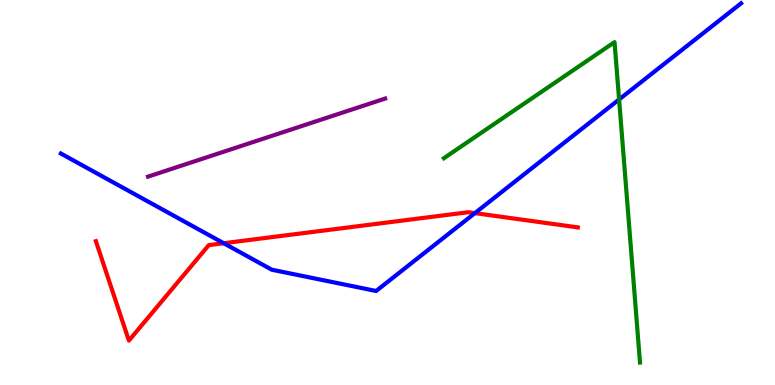[{'lines': ['blue', 'red'], 'intersections': [{'x': 2.89, 'y': 3.68}, {'x': 6.13, 'y': 4.46}]}, {'lines': ['green', 'red'], 'intersections': []}, {'lines': ['purple', 'red'], 'intersections': []}, {'lines': ['blue', 'green'], 'intersections': [{'x': 7.99, 'y': 7.42}]}, {'lines': ['blue', 'purple'], 'intersections': []}, {'lines': ['green', 'purple'], 'intersections': []}]